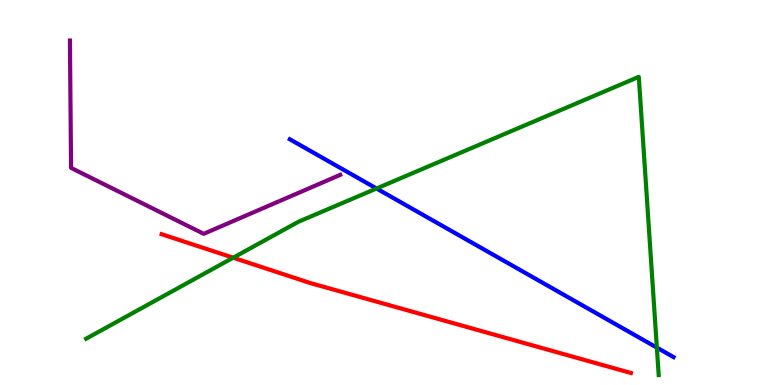[{'lines': ['blue', 'red'], 'intersections': []}, {'lines': ['green', 'red'], 'intersections': [{'x': 3.01, 'y': 3.31}]}, {'lines': ['purple', 'red'], 'intersections': []}, {'lines': ['blue', 'green'], 'intersections': [{'x': 4.86, 'y': 5.1}, {'x': 8.48, 'y': 0.971}]}, {'lines': ['blue', 'purple'], 'intersections': []}, {'lines': ['green', 'purple'], 'intersections': []}]